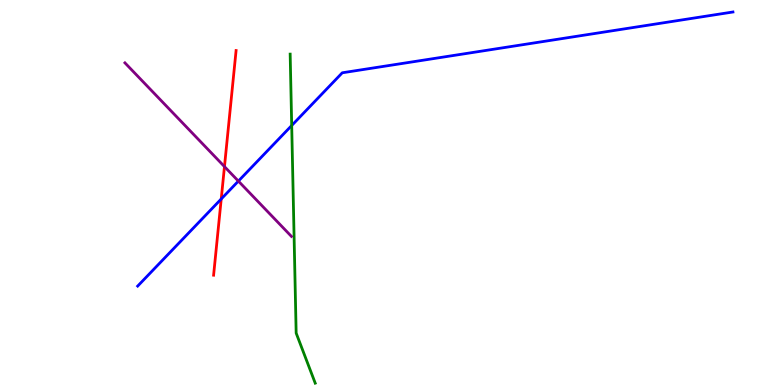[{'lines': ['blue', 'red'], 'intersections': [{'x': 2.85, 'y': 4.83}]}, {'lines': ['green', 'red'], 'intersections': []}, {'lines': ['purple', 'red'], 'intersections': [{'x': 2.9, 'y': 5.67}]}, {'lines': ['blue', 'green'], 'intersections': [{'x': 3.76, 'y': 6.74}]}, {'lines': ['blue', 'purple'], 'intersections': [{'x': 3.08, 'y': 5.3}]}, {'lines': ['green', 'purple'], 'intersections': []}]